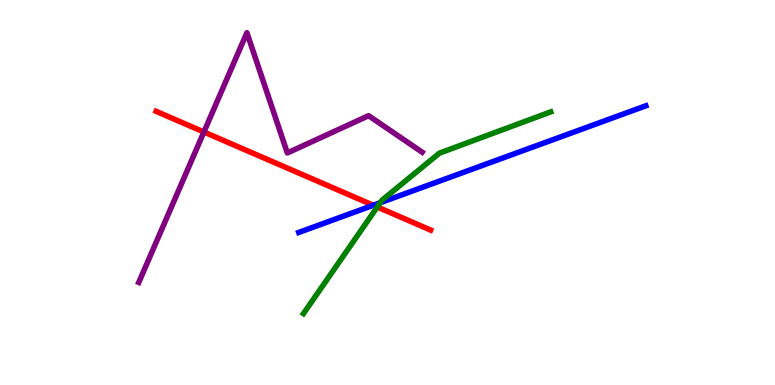[{'lines': ['blue', 'red'], 'intersections': [{'x': 4.82, 'y': 4.67}]}, {'lines': ['green', 'red'], 'intersections': [{'x': 4.87, 'y': 4.62}]}, {'lines': ['purple', 'red'], 'intersections': [{'x': 2.63, 'y': 6.57}]}, {'lines': ['blue', 'green'], 'intersections': [{'x': 4.91, 'y': 4.73}]}, {'lines': ['blue', 'purple'], 'intersections': []}, {'lines': ['green', 'purple'], 'intersections': []}]